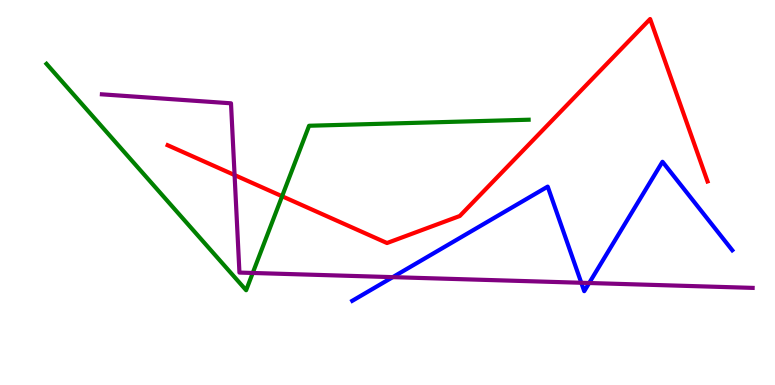[{'lines': ['blue', 'red'], 'intersections': []}, {'lines': ['green', 'red'], 'intersections': [{'x': 3.64, 'y': 4.9}]}, {'lines': ['purple', 'red'], 'intersections': [{'x': 3.03, 'y': 5.45}]}, {'lines': ['blue', 'green'], 'intersections': []}, {'lines': ['blue', 'purple'], 'intersections': [{'x': 5.07, 'y': 2.8}, {'x': 7.5, 'y': 2.66}, {'x': 7.6, 'y': 2.65}]}, {'lines': ['green', 'purple'], 'intersections': [{'x': 3.26, 'y': 2.91}]}]